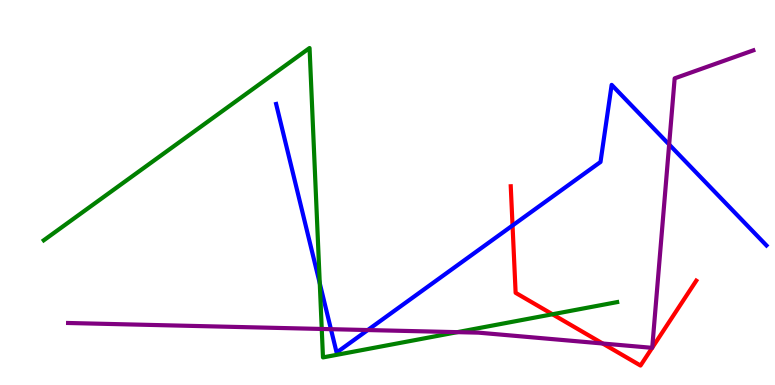[{'lines': ['blue', 'red'], 'intersections': [{'x': 6.61, 'y': 4.14}]}, {'lines': ['green', 'red'], 'intersections': [{'x': 7.13, 'y': 1.84}]}, {'lines': ['purple', 'red'], 'intersections': [{'x': 7.78, 'y': 1.08}, {'x': 8.41, 'y': 0.965}, {'x': 8.42, 'y': 0.969}]}, {'lines': ['blue', 'green'], 'intersections': [{'x': 4.13, 'y': 2.64}]}, {'lines': ['blue', 'purple'], 'intersections': [{'x': 4.27, 'y': 1.45}, {'x': 4.75, 'y': 1.43}, {'x': 8.63, 'y': 6.25}]}, {'lines': ['green', 'purple'], 'intersections': [{'x': 4.15, 'y': 1.46}, {'x': 5.9, 'y': 1.37}]}]